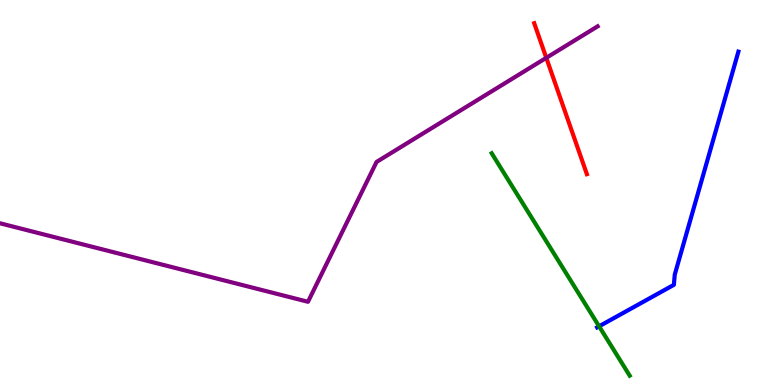[{'lines': ['blue', 'red'], 'intersections': []}, {'lines': ['green', 'red'], 'intersections': []}, {'lines': ['purple', 'red'], 'intersections': [{'x': 7.05, 'y': 8.5}]}, {'lines': ['blue', 'green'], 'intersections': [{'x': 7.73, 'y': 1.52}]}, {'lines': ['blue', 'purple'], 'intersections': []}, {'lines': ['green', 'purple'], 'intersections': []}]